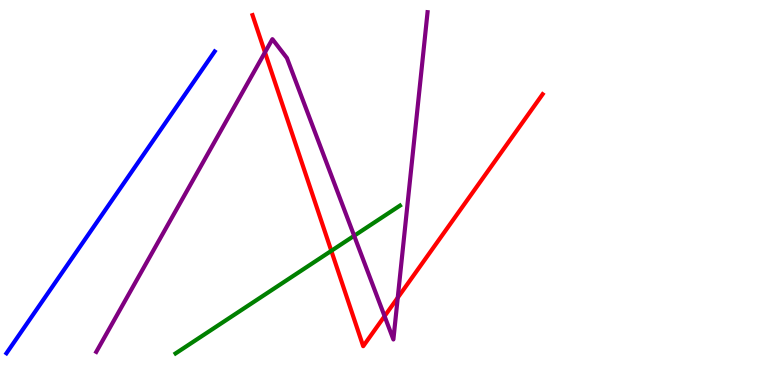[{'lines': ['blue', 'red'], 'intersections': []}, {'lines': ['green', 'red'], 'intersections': [{'x': 4.27, 'y': 3.48}]}, {'lines': ['purple', 'red'], 'intersections': [{'x': 3.42, 'y': 8.64}, {'x': 4.96, 'y': 1.79}, {'x': 5.13, 'y': 2.27}]}, {'lines': ['blue', 'green'], 'intersections': []}, {'lines': ['blue', 'purple'], 'intersections': []}, {'lines': ['green', 'purple'], 'intersections': [{'x': 4.57, 'y': 3.88}]}]